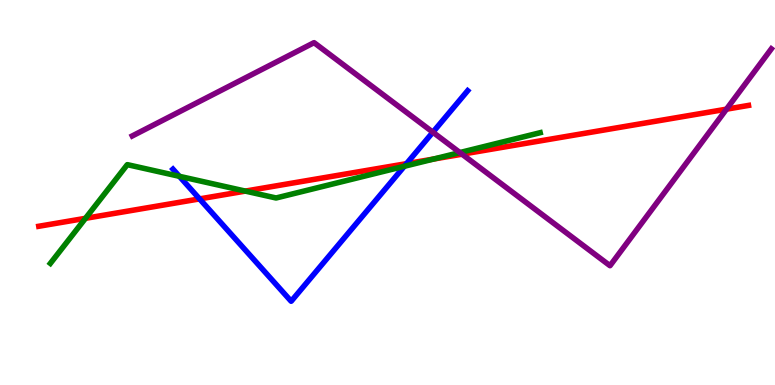[{'lines': ['blue', 'red'], 'intersections': [{'x': 2.57, 'y': 4.83}, {'x': 5.25, 'y': 5.75}]}, {'lines': ['green', 'red'], 'intersections': [{'x': 1.1, 'y': 4.33}, {'x': 3.17, 'y': 5.04}, {'x': 5.59, 'y': 5.87}]}, {'lines': ['purple', 'red'], 'intersections': [{'x': 5.96, 'y': 5.99}, {'x': 9.37, 'y': 7.16}]}, {'lines': ['blue', 'green'], 'intersections': [{'x': 2.31, 'y': 5.42}, {'x': 5.22, 'y': 5.68}]}, {'lines': ['blue', 'purple'], 'intersections': [{'x': 5.59, 'y': 6.57}]}, {'lines': ['green', 'purple'], 'intersections': [{'x': 5.93, 'y': 6.04}]}]